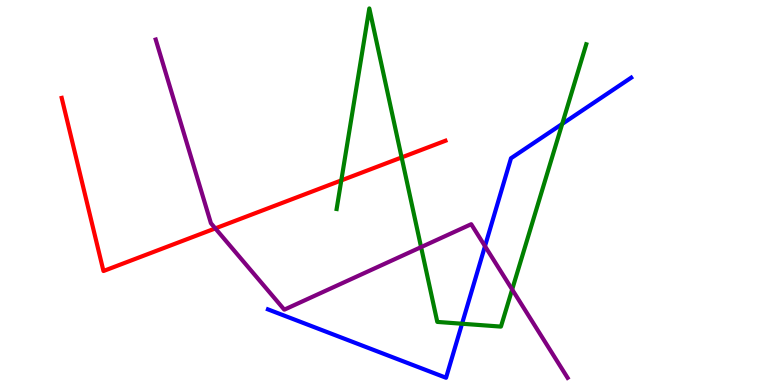[{'lines': ['blue', 'red'], 'intersections': []}, {'lines': ['green', 'red'], 'intersections': [{'x': 4.4, 'y': 5.31}, {'x': 5.18, 'y': 5.91}]}, {'lines': ['purple', 'red'], 'intersections': [{'x': 2.78, 'y': 4.07}]}, {'lines': ['blue', 'green'], 'intersections': [{'x': 5.96, 'y': 1.59}, {'x': 7.25, 'y': 6.78}]}, {'lines': ['blue', 'purple'], 'intersections': [{'x': 6.26, 'y': 3.61}]}, {'lines': ['green', 'purple'], 'intersections': [{'x': 5.43, 'y': 3.58}, {'x': 6.61, 'y': 2.48}]}]